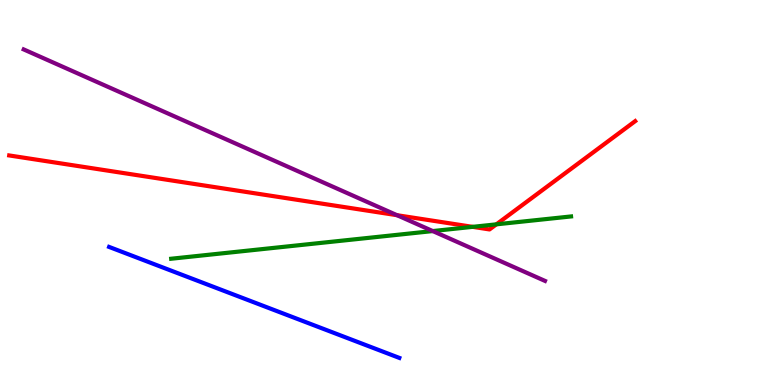[{'lines': ['blue', 'red'], 'intersections': []}, {'lines': ['green', 'red'], 'intersections': [{'x': 6.1, 'y': 4.11}, {'x': 6.4, 'y': 4.17}]}, {'lines': ['purple', 'red'], 'intersections': [{'x': 5.12, 'y': 4.41}]}, {'lines': ['blue', 'green'], 'intersections': []}, {'lines': ['blue', 'purple'], 'intersections': []}, {'lines': ['green', 'purple'], 'intersections': [{'x': 5.58, 'y': 4.0}]}]